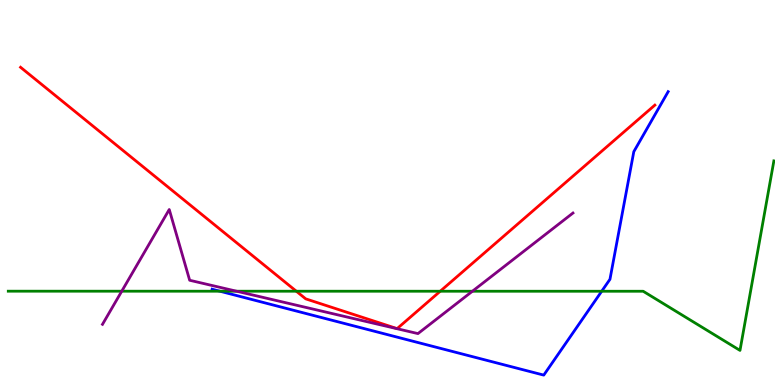[{'lines': ['blue', 'red'], 'intersections': []}, {'lines': ['green', 'red'], 'intersections': [{'x': 3.82, 'y': 2.44}, {'x': 5.68, 'y': 2.44}]}, {'lines': ['purple', 'red'], 'intersections': []}, {'lines': ['blue', 'green'], 'intersections': [{'x': 2.84, 'y': 2.44}, {'x': 7.76, 'y': 2.44}]}, {'lines': ['blue', 'purple'], 'intersections': []}, {'lines': ['green', 'purple'], 'intersections': [{'x': 1.57, 'y': 2.44}, {'x': 3.05, 'y': 2.44}, {'x': 6.1, 'y': 2.44}]}]